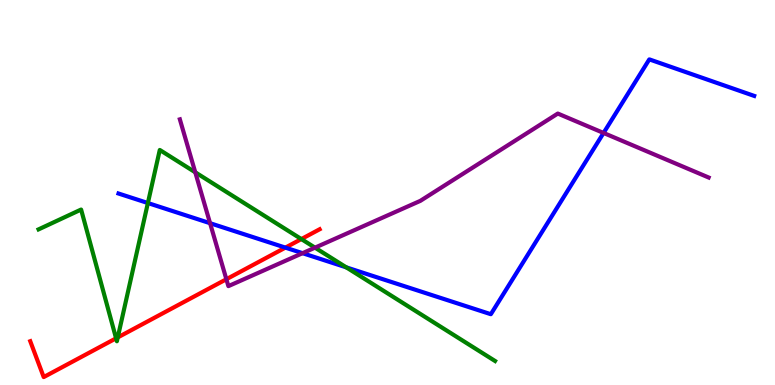[{'lines': ['blue', 'red'], 'intersections': [{'x': 3.68, 'y': 3.57}]}, {'lines': ['green', 'red'], 'intersections': [{'x': 1.5, 'y': 1.21}, {'x': 1.52, 'y': 1.24}, {'x': 3.89, 'y': 3.79}]}, {'lines': ['purple', 'red'], 'intersections': [{'x': 2.92, 'y': 2.75}]}, {'lines': ['blue', 'green'], 'intersections': [{'x': 1.91, 'y': 4.73}, {'x': 4.47, 'y': 3.06}]}, {'lines': ['blue', 'purple'], 'intersections': [{'x': 2.71, 'y': 4.2}, {'x': 3.9, 'y': 3.42}, {'x': 7.79, 'y': 6.55}]}, {'lines': ['green', 'purple'], 'intersections': [{'x': 2.52, 'y': 5.52}, {'x': 4.06, 'y': 3.57}]}]